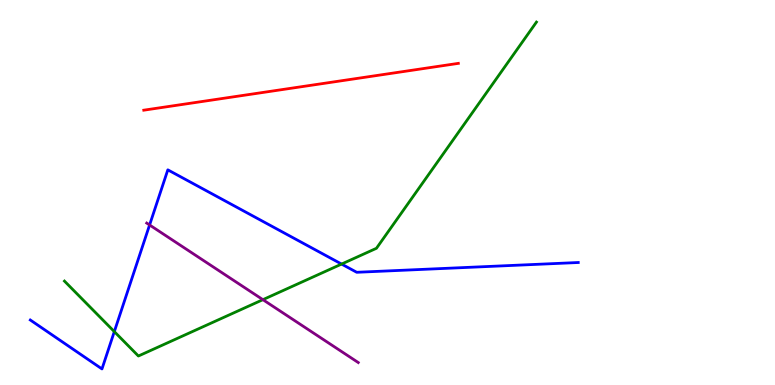[{'lines': ['blue', 'red'], 'intersections': []}, {'lines': ['green', 'red'], 'intersections': []}, {'lines': ['purple', 'red'], 'intersections': []}, {'lines': ['blue', 'green'], 'intersections': [{'x': 1.48, 'y': 1.39}, {'x': 4.41, 'y': 3.14}]}, {'lines': ['blue', 'purple'], 'intersections': [{'x': 1.93, 'y': 4.16}]}, {'lines': ['green', 'purple'], 'intersections': [{'x': 3.39, 'y': 2.22}]}]